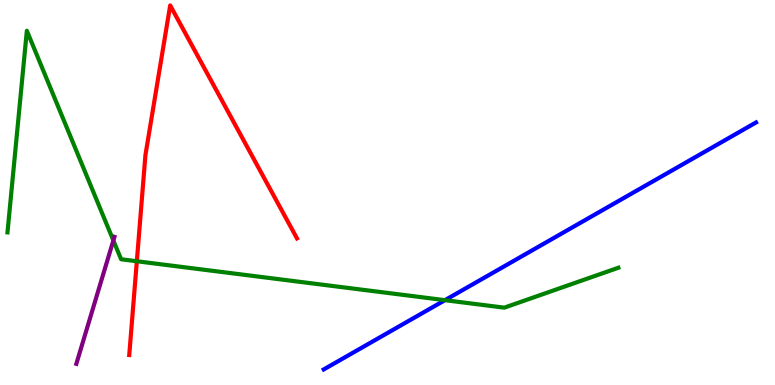[{'lines': ['blue', 'red'], 'intersections': []}, {'lines': ['green', 'red'], 'intersections': [{'x': 1.77, 'y': 3.21}]}, {'lines': ['purple', 'red'], 'intersections': []}, {'lines': ['blue', 'green'], 'intersections': [{'x': 5.74, 'y': 2.2}]}, {'lines': ['blue', 'purple'], 'intersections': []}, {'lines': ['green', 'purple'], 'intersections': [{'x': 1.46, 'y': 3.75}]}]